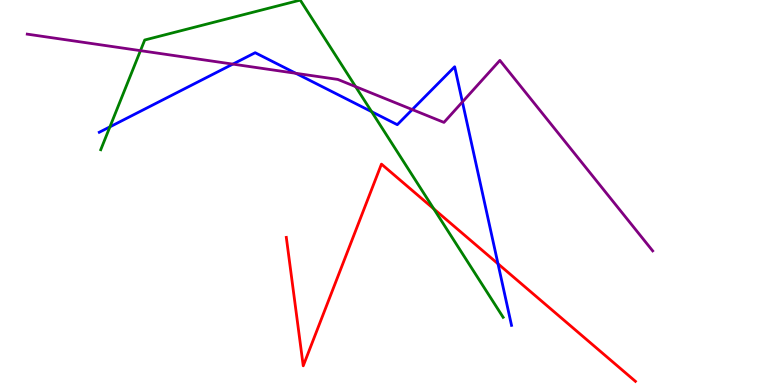[{'lines': ['blue', 'red'], 'intersections': [{'x': 6.43, 'y': 3.15}]}, {'lines': ['green', 'red'], 'intersections': [{'x': 5.6, 'y': 4.57}]}, {'lines': ['purple', 'red'], 'intersections': []}, {'lines': ['blue', 'green'], 'intersections': [{'x': 1.42, 'y': 6.71}, {'x': 4.8, 'y': 7.1}]}, {'lines': ['blue', 'purple'], 'intersections': [{'x': 3.0, 'y': 8.33}, {'x': 3.82, 'y': 8.1}, {'x': 5.32, 'y': 7.15}, {'x': 5.97, 'y': 7.35}]}, {'lines': ['green', 'purple'], 'intersections': [{'x': 1.81, 'y': 8.68}, {'x': 4.59, 'y': 7.75}]}]